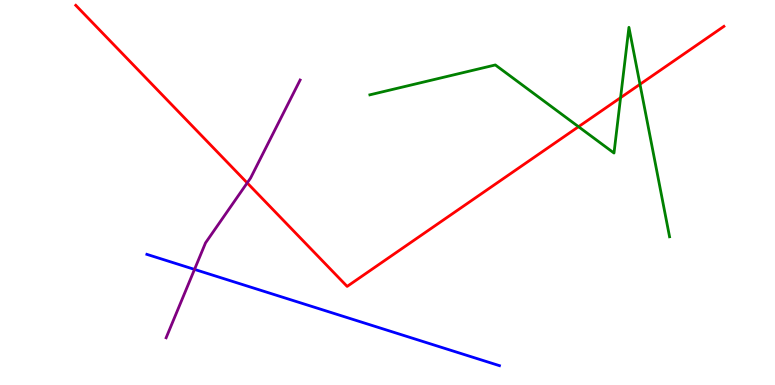[{'lines': ['blue', 'red'], 'intersections': []}, {'lines': ['green', 'red'], 'intersections': [{'x': 7.46, 'y': 6.71}, {'x': 8.01, 'y': 7.46}, {'x': 8.26, 'y': 7.81}]}, {'lines': ['purple', 'red'], 'intersections': [{'x': 3.19, 'y': 5.25}]}, {'lines': ['blue', 'green'], 'intersections': []}, {'lines': ['blue', 'purple'], 'intersections': [{'x': 2.51, 'y': 3.0}]}, {'lines': ['green', 'purple'], 'intersections': []}]